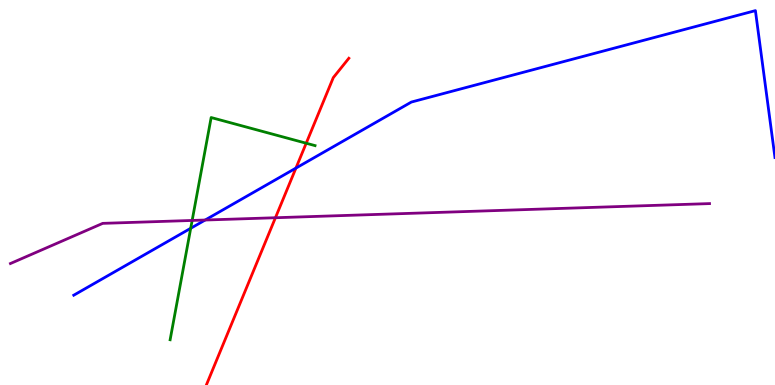[{'lines': ['blue', 'red'], 'intersections': [{'x': 3.82, 'y': 5.63}]}, {'lines': ['green', 'red'], 'intersections': [{'x': 3.95, 'y': 6.28}]}, {'lines': ['purple', 'red'], 'intersections': [{'x': 3.55, 'y': 4.34}]}, {'lines': ['blue', 'green'], 'intersections': [{'x': 2.46, 'y': 4.07}]}, {'lines': ['blue', 'purple'], 'intersections': [{'x': 2.65, 'y': 4.29}]}, {'lines': ['green', 'purple'], 'intersections': [{'x': 2.48, 'y': 4.27}]}]